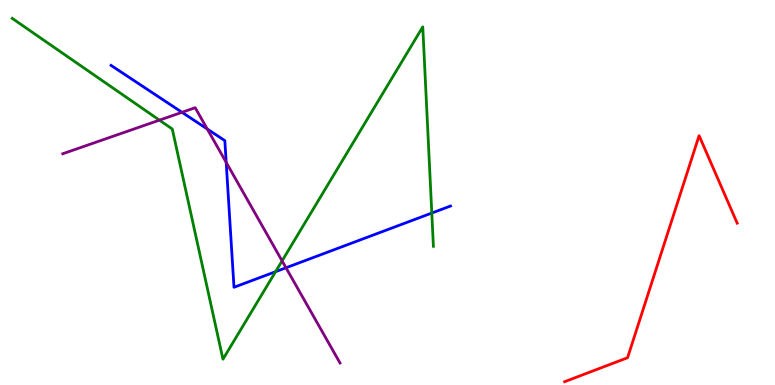[{'lines': ['blue', 'red'], 'intersections': []}, {'lines': ['green', 'red'], 'intersections': []}, {'lines': ['purple', 'red'], 'intersections': []}, {'lines': ['blue', 'green'], 'intersections': [{'x': 3.56, 'y': 2.94}, {'x': 5.57, 'y': 4.47}]}, {'lines': ['blue', 'purple'], 'intersections': [{'x': 2.35, 'y': 7.08}, {'x': 2.67, 'y': 6.65}, {'x': 2.92, 'y': 5.78}, {'x': 3.69, 'y': 3.04}]}, {'lines': ['green', 'purple'], 'intersections': [{'x': 2.06, 'y': 6.88}, {'x': 3.64, 'y': 3.22}]}]